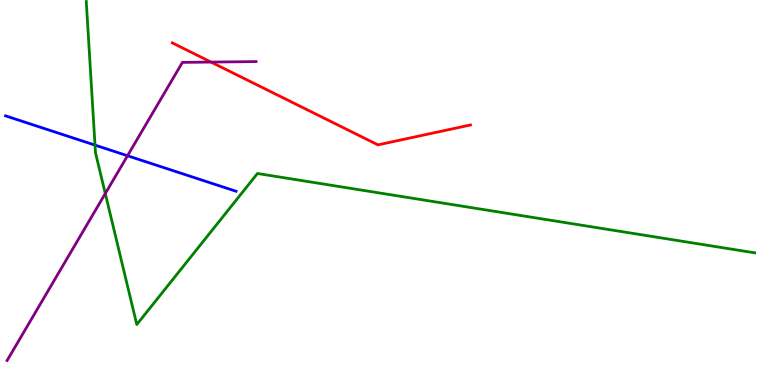[{'lines': ['blue', 'red'], 'intersections': []}, {'lines': ['green', 'red'], 'intersections': []}, {'lines': ['purple', 'red'], 'intersections': [{'x': 2.72, 'y': 8.39}]}, {'lines': ['blue', 'green'], 'intersections': [{'x': 1.23, 'y': 6.23}]}, {'lines': ['blue', 'purple'], 'intersections': [{'x': 1.65, 'y': 5.95}]}, {'lines': ['green', 'purple'], 'intersections': [{'x': 1.36, 'y': 4.97}]}]